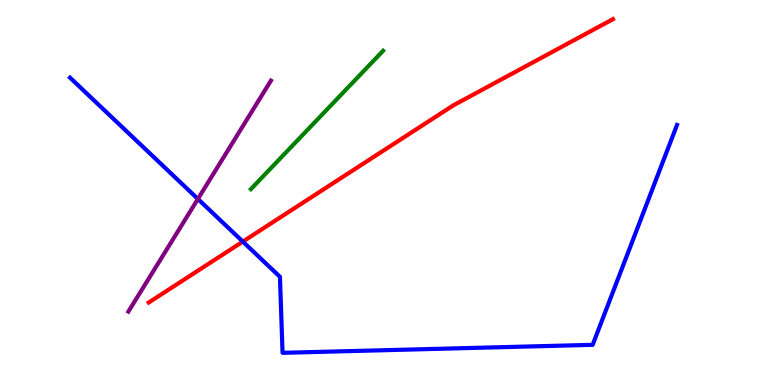[{'lines': ['blue', 'red'], 'intersections': [{'x': 3.13, 'y': 3.72}]}, {'lines': ['green', 'red'], 'intersections': []}, {'lines': ['purple', 'red'], 'intersections': []}, {'lines': ['blue', 'green'], 'intersections': []}, {'lines': ['blue', 'purple'], 'intersections': [{'x': 2.55, 'y': 4.83}]}, {'lines': ['green', 'purple'], 'intersections': []}]